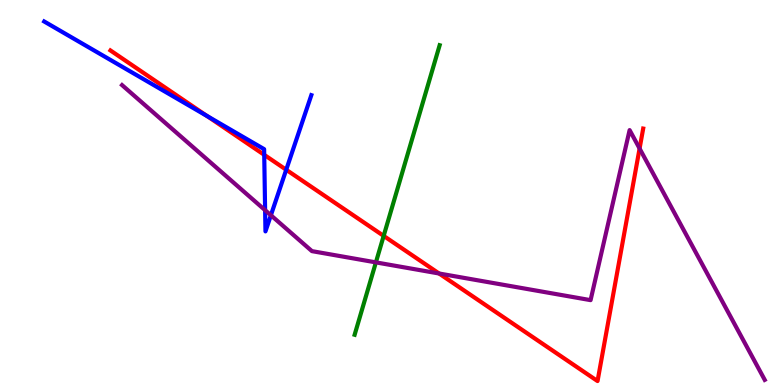[{'lines': ['blue', 'red'], 'intersections': [{'x': 2.67, 'y': 6.99}, {'x': 3.41, 'y': 5.98}, {'x': 3.69, 'y': 5.59}]}, {'lines': ['green', 'red'], 'intersections': [{'x': 4.95, 'y': 3.87}]}, {'lines': ['purple', 'red'], 'intersections': [{'x': 5.67, 'y': 2.9}, {'x': 8.25, 'y': 6.14}]}, {'lines': ['blue', 'green'], 'intersections': []}, {'lines': ['blue', 'purple'], 'intersections': [{'x': 3.42, 'y': 4.54}, {'x': 3.5, 'y': 4.41}]}, {'lines': ['green', 'purple'], 'intersections': [{'x': 4.85, 'y': 3.18}]}]